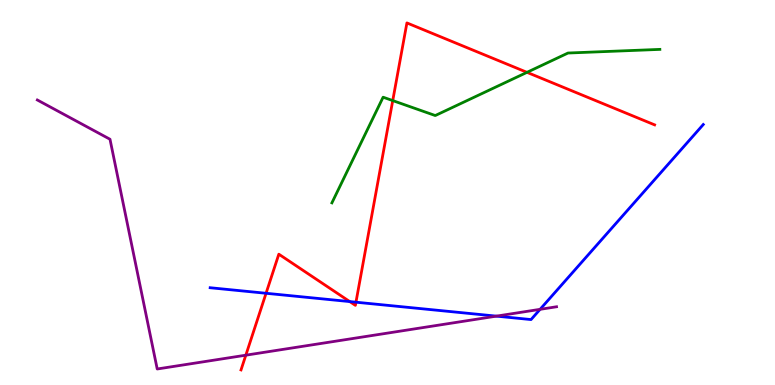[{'lines': ['blue', 'red'], 'intersections': [{'x': 3.43, 'y': 2.38}, {'x': 4.51, 'y': 2.17}, {'x': 4.59, 'y': 2.15}]}, {'lines': ['green', 'red'], 'intersections': [{'x': 5.07, 'y': 7.39}, {'x': 6.8, 'y': 8.12}]}, {'lines': ['purple', 'red'], 'intersections': [{'x': 3.17, 'y': 0.774}]}, {'lines': ['blue', 'green'], 'intersections': []}, {'lines': ['blue', 'purple'], 'intersections': [{'x': 6.41, 'y': 1.79}, {'x': 6.97, 'y': 1.97}]}, {'lines': ['green', 'purple'], 'intersections': []}]